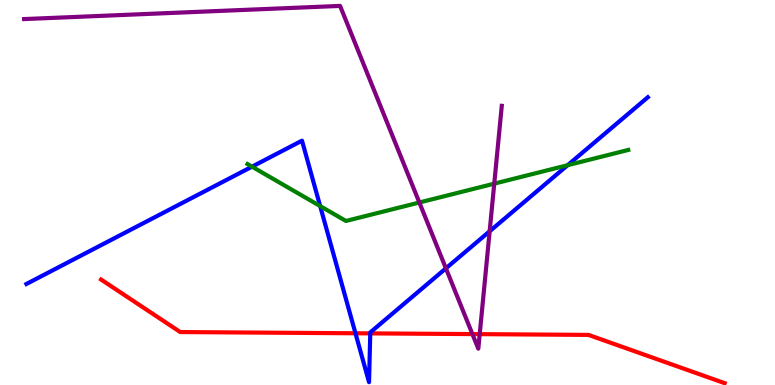[{'lines': ['blue', 'red'], 'intersections': [{'x': 4.59, 'y': 1.34}, {'x': 4.78, 'y': 1.34}]}, {'lines': ['green', 'red'], 'intersections': []}, {'lines': ['purple', 'red'], 'intersections': [{'x': 6.1, 'y': 1.32}, {'x': 6.19, 'y': 1.32}]}, {'lines': ['blue', 'green'], 'intersections': [{'x': 3.25, 'y': 5.67}, {'x': 4.13, 'y': 4.65}, {'x': 7.32, 'y': 5.71}]}, {'lines': ['blue', 'purple'], 'intersections': [{'x': 5.75, 'y': 3.03}, {'x': 6.32, 'y': 3.99}]}, {'lines': ['green', 'purple'], 'intersections': [{'x': 5.41, 'y': 4.74}, {'x': 6.38, 'y': 5.23}]}]